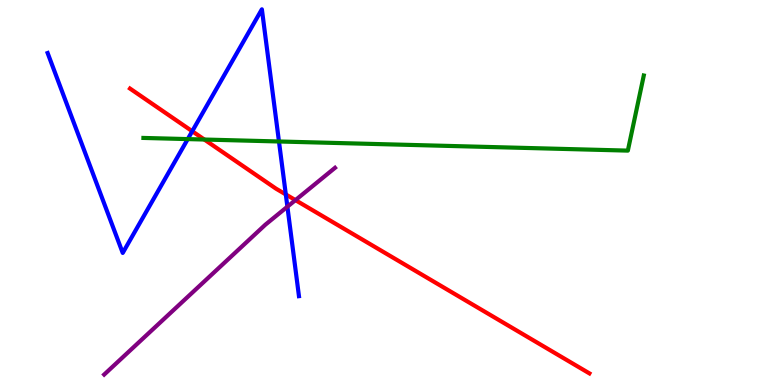[{'lines': ['blue', 'red'], 'intersections': [{'x': 2.48, 'y': 6.59}, {'x': 3.69, 'y': 4.95}]}, {'lines': ['green', 'red'], 'intersections': [{'x': 2.64, 'y': 6.38}]}, {'lines': ['purple', 'red'], 'intersections': [{'x': 3.81, 'y': 4.8}]}, {'lines': ['blue', 'green'], 'intersections': [{'x': 2.42, 'y': 6.39}, {'x': 3.6, 'y': 6.33}]}, {'lines': ['blue', 'purple'], 'intersections': [{'x': 3.71, 'y': 4.63}]}, {'lines': ['green', 'purple'], 'intersections': []}]